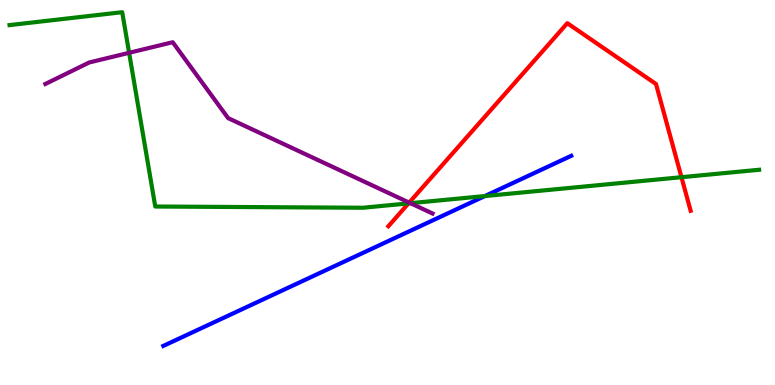[{'lines': ['blue', 'red'], 'intersections': []}, {'lines': ['green', 'red'], 'intersections': [{'x': 5.27, 'y': 4.72}, {'x': 8.79, 'y': 5.4}]}, {'lines': ['purple', 'red'], 'intersections': [{'x': 5.28, 'y': 4.74}]}, {'lines': ['blue', 'green'], 'intersections': [{'x': 6.26, 'y': 4.91}]}, {'lines': ['blue', 'purple'], 'intersections': []}, {'lines': ['green', 'purple'], 'intersections': [{'x': 1.67, 'y': 8.63}, {'x': 5.3, 'y': 4.72}]}]